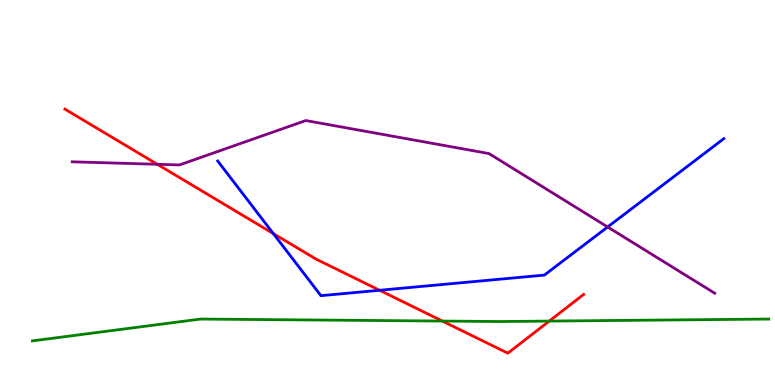[{'lines': ['blue', 'red'], 'intersections': [{'x': 3.53, 'y': 3.93}, {'x': 4.9, 'y': 2.46}]}, {'lines': ['green', 'red'], 'intersections': [{'x': 5.71, 'y': 1.66}, {'x': 7.09, 'y': 1.66}]}, {'lines': ['purple', 'red'], 'intersections': [{'x': 2.03, 'y': 5.73}]}, {'lines': ['blue', 'green'], 'intersections': []}, {'lines': ['blue', 'purple'], 'intersections': [{'x': 7.84, 'y': 4.1}]}, {'lines': ['green', 'purple'], 'intersections': []}]